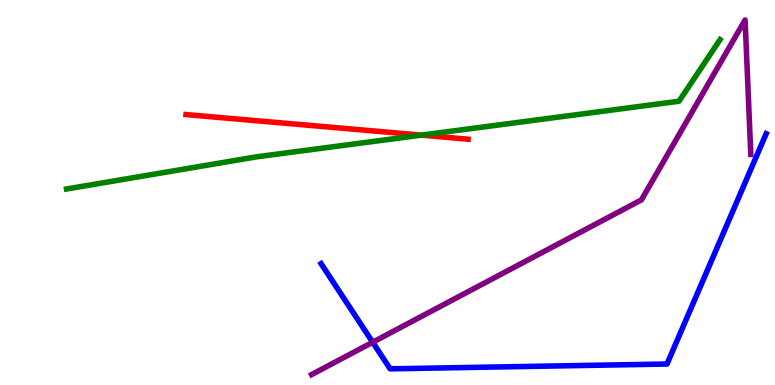[{'lines': ['blue', 'red'], 'intersections': []}, {'lines': ['green', 'red'], 'intersections': [{'x': 5.44, 'y': 6.49}]}, {'lines': ['purple', 'red'], 'intersections': []}, {'lines': ['blue', 'green'], 'intersections': []}, {'lines': ['blue', 'purple'], 'intersections': [{'x': 4.81, 'y': 1.11}]}, {'lines': ['green', 'purple'], 'intersections': []}]